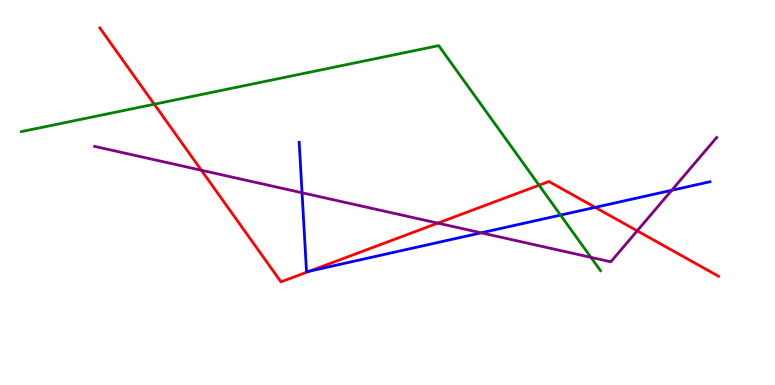[{'lines': ['blue', 'red'], 'intersections': [{'x': 4.0, 'y': 2.96}, {'x': 7.68, 'y': 4.61}]}, {'lines': ['green', 'red'], 'intersections': [{'x': 1.99, 'y': 7.29}, {'x': 6.96, 'y': 5.19}]}, {'lines': ['purple', 'red'], 'intersections': [{'x': 2.6, 'y': 5.58}, {'x': 5.65, 'y': 4.2}, {'x': 8.22, 'y': 4.0}]}, {'lines': ['blue', 'green'], 'intersections': [{'x': 7.23, 'y': 4.41}]}, {'lines': ['blue', 'purple'], 'intersections': [{'x': 3.9, 'y': 4.99}, {'x': 6.21, 'y': 3.95}, {'x': 8.67, 'y': 5.06}]}, {'lines': ['green', 'purple'], 'intersections': [{'x': 7.63, 'y': 3.32}]}]